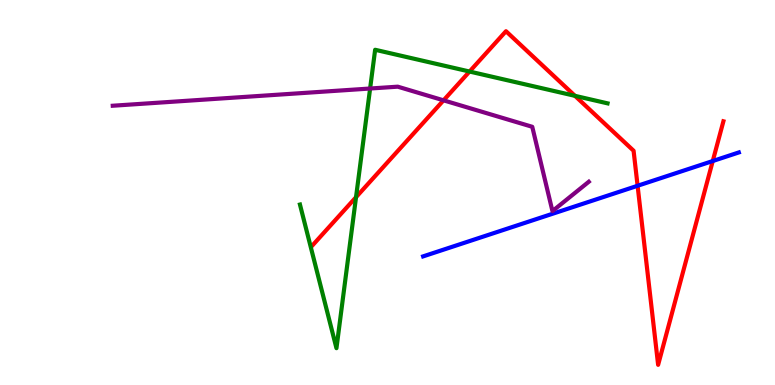[{'lines': ['blue', 'red'], 'intersections': [{'x': 8.23, 'y': 5.17}, {'x': 9.2, 'y': 5.82}]}, {'lines': ['green', 'red'], 'intersections': [{'x': 4.59, 'y': 4.88}, {'x': 6.06, 'y': 8.14}, {'x': 7.42, 'y': 7.51}]}, {'lines': ['purple', 'red'], 'intersections': [{'x': 5.72, 'y': 7.39}]}, {'lines': ['blue', 'green'], 'intersections': []}, {'lines': ['blue', 'purple'], 'intersections': []}, {'lines': ['green', 'purple'], 'intersections': [{'x': 4.78, 'y': 7.7}]}]